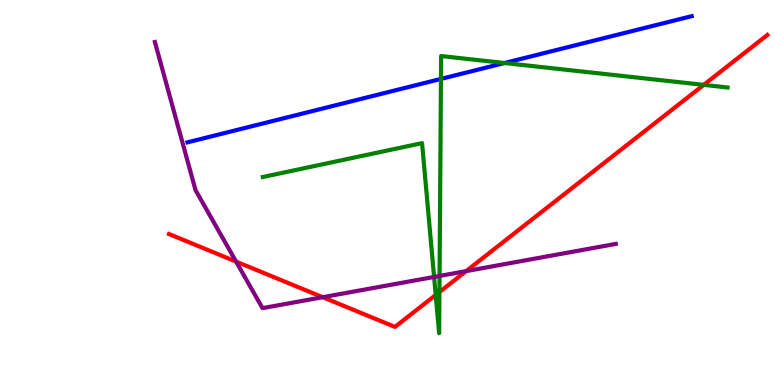[{'lines': ['blue', 'red'], 'intersections': []}, {'lines': ['green', 'red'], 'intersections': [{'x': 5.62, 'y': 2.34}, {'x': 5.67, 'y': 2.41}, {'x': 9.08, 'y': 7.8}]}, {'lines': ['purple', 'red'], 'intersections': [{'x': 3.05, 'y': 3.21}, {'x': 4.16, 'y': 2.28}, {'x': 6.01, 'y': 2.96}]}, {'lines': ['blue', 'green'], 'intersections': [{'x': 5.69, 'y': 7.95}, {'x': 6.51, 'y': 8.36}]}, {'lines': ['blue', 'purple'], 'intersections': []}, {'lines': ['green', 'purple'], 'intersections': [{'x': 5.6, 'y': 2.81}, {'x': 5.67, 'y': 2.83}]}]